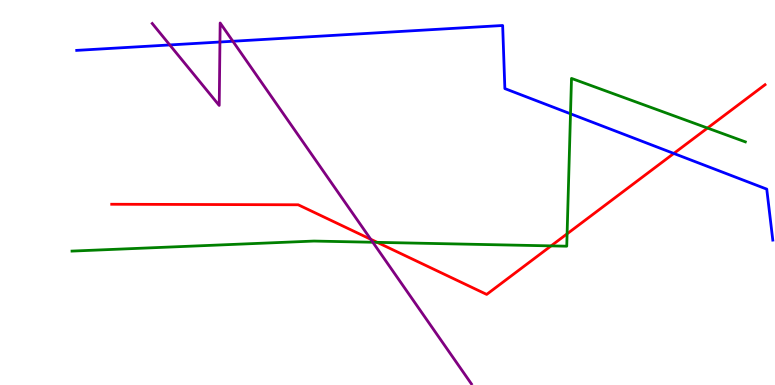[{'lines': ['blue', 'red'], 'intersections': [{'x': 8.69, 'y': 6.01}]}, {'lines': ['green', 'red'], 'intersections': [{'x': 4.87, 'y': 3.71}, {'x': 7.11, 'y': 3.61}, {'x': 7.32, 'y': 3.93}, {'x': 9.13, 'y': 6.67}]}, {'lines': ['purple', 'red'], 'intersections': [{'x': 4.78, 'y': 3.79}]}, {'lines': ['blue', 'green'], 'intersections': [{'x': 7.36, 'y': 7.04}]}, {'lines': ['blue', 'purple'], 'intersections': [{'x': 2.19, 'y': 8.83}, {'x': 2.84, 'y': 8.91}, {'x': 3.0, 'y': 8.93}]}, {'lines': ['green', 'purple'], 'intersections': [{'x': 4.81, 'y': 3.71}]}]